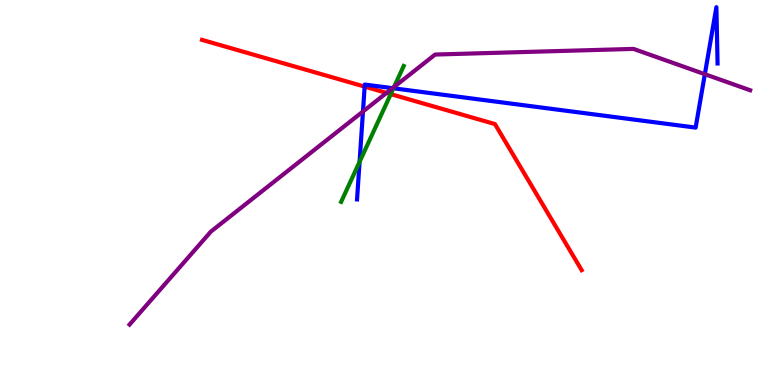[{'lines': ['blue', 'red'], 'intersections': [{'x': 4.71, 'y': 7.75}]}, {'lines': ['green', 'red'], 'intersections': [{'x': 5.04, 'y': 7.56}]}, {'lines': ['purple', 'red'], 'intersections': [{'x': 4.99, 'y': 7.59}]}, {'lines': ['blue', 'green'], 'intersections': [{'x': 4.64, 'y': 5.8}, {'x': 5.08, 'y': 7.71}]}, {'lines': ['blue', 'purple'], 'intersections': [{'x': 4.68, 'y': 7.1}, {'x': 5.06, 'y': 7.71}, {'x': 9.09, 'y': 8.07}]}, {'lines': ['green', 'purple'], 'intersections': [{'x': 5.08, 'y': 7.74}]}]